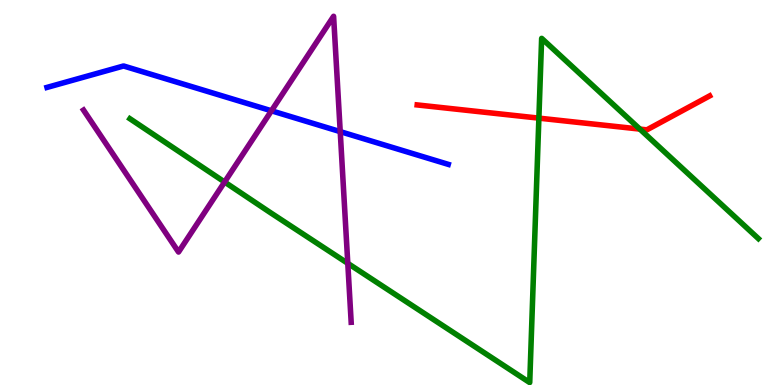[{'lines': ['blue', 'red'], 'intersections': []}, {'lines': ['green', 'red'], 'intersections': [{'x': 6.95, 'y': 6.93}, {'x': 8.26, 'y': 6.65}]}, {'lines': ['purple', 'red'], 'intersections': []}, {'lines': ['blue', 'green'], 'intersections': []}, {'lines': ['blue', 'purple'], 'intersections': [{'x': 3.5, 'y': 7.12}, {'x': 4.39, 'y': 6.58}]}, {'lines': ['green', 'purple'], 'intersections': [{'x': 2.9, 'y': 5.27}, {'x': 4.49, 'y': 3.16}]}]